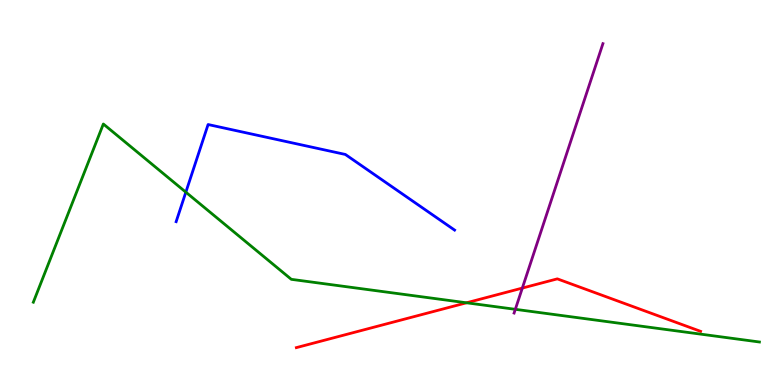[{'lines': ['blue', 'red'], 'intersections': []}, {'lines': ['green', 'red'], 'intersections': [{'x': 6.02, 'y': 2.14}]}, {'lines': ['purple', 'red'], 'intersections': [{'x': 6.74, 'y': 2.52}]}, {'lines': ['blue', 'green'], 'intersections': [{'x': 2.4, 'y': 5.01}]}, {'lines': ['blue', 'purple'], 'intersections': []}, {'lines': ['green', 'purple'], 'intersections': [{'x': 6.65, 'y': 1.97}]}]